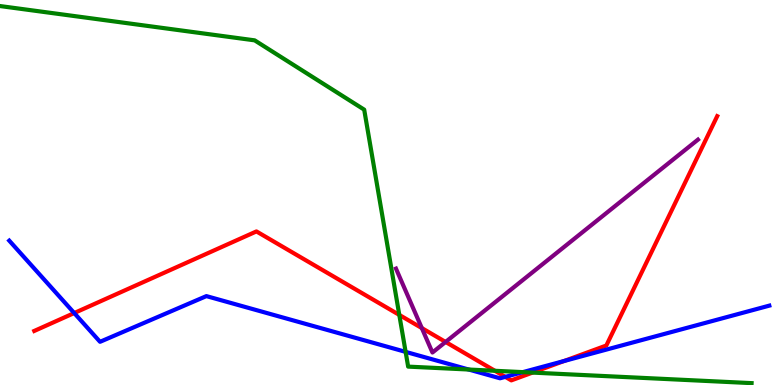[{'lines': ['blue', 'red'], 'intersections': [{'x': 0.958, 'y': 1.87}, {'x': 6.52, 'y': 0.211}, {'x': 7.28, 'y': 0.623}]}, {'lines': ['green', 'red'], 'intersections': [{'x': 5.15, 'y': 1.82}, {'x': 6.39, 'y': 0.369}, {'x': 6.87, 'y': 0.322}]}, {'lines': ['purple', 'red'], 'intersections': [{'x': 5.44, 'y': 1.48}, {'x': 5.75, 'y': 1.12}]}, {'lines': ['blue', 'green'], 'intersections': [{'x': 5.23, 'y': 0.861}, {'x': 6.05, 'y': 0.402}, {'x': 6.75, 'y': 0.334}]}, {'lines': ['blue', 'purple'], 'intersections': []}, {'lines': ['green', 'purple'], 'intersections': []}]